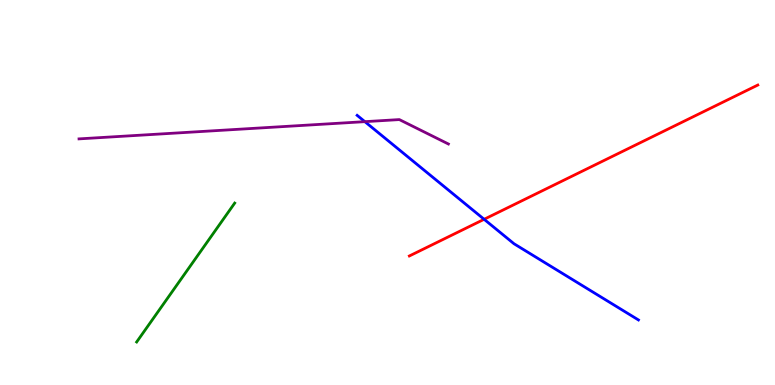[{'lines': ['blue', 'red'], 'intersections': [{'x': 6.25, 'y': 4.3}]}, {'lines': ['green', 'red'], 'intersections': []}, {'lines': ['purple', 'red'], 'intersections': []}, {'lines': ['blue', 'green'], 'intersections': []}, {'lines': ['blue', 'purple'], 'intersections': [{'x': 4.71, 'y': 6.84}]}, {'lines': ['green', 'purple'], 'intersections': []}]